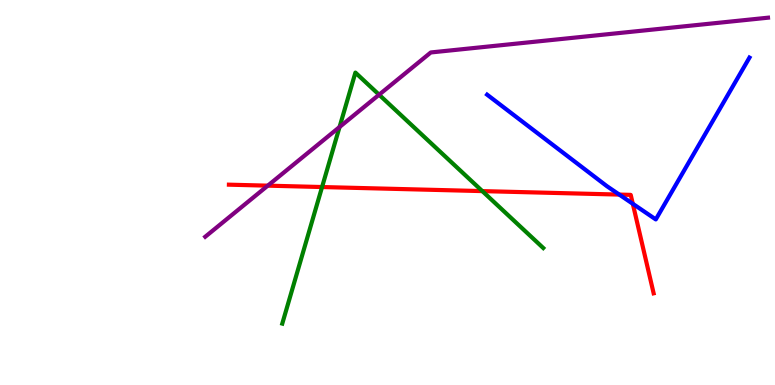[{'lines': ['blue', 'red'], 'intersections': [{'x': 7.99, 'y': 4.95}, {'x': 8.17, 'y': 4.71}]}, {'lines': ['green', 'red'], 'intersections': [{'x': 4.16, 'y': 5.14}, {'x': 6.22, 'y': 5.04}]}, {'lines': ['purple', 'red'], 'intersections': [{'x': 3.46, 'y': 5.18}]}, {'lines': ['blue', 'green'], 'intersections': []}, {'lines': ['blue', 'purple'], 'intersections': []}, {'lines': ['green', 'purple'], 'intersections': [{'x': 4.38, 'y': 6.7}, {'x': 4.89, 'y': 7.54}]}]